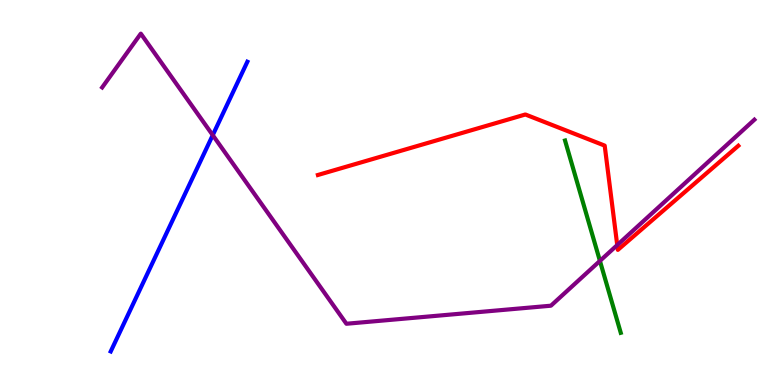[{'lines': ['blue', 'red'], 'intersections': []}, {'lines': ['green', 'red'], 'intersections': []}, {'lines': ['purple', 'red'], 'intersections': [{'x': 7.96, 'y': 3.63}]}, {'lines': ['blue', 'green'], 'intersections': []}, {'lines': ['blue', 'purple'], 'intersections': [{'x': 2.75, 'y': 6.49}]}, {'lines': ['green', 'purple'], 'intersections': [{'x': 7.74, 'y': 3.22}]}]